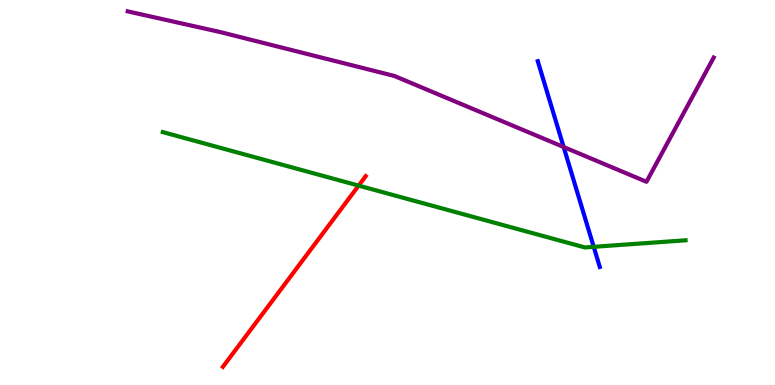[{'lines': ['blue', 'red'], 'intersections': []}, {'lines': ['green', 'red'], 'intersections': [{'x': 4.63, 'y': 5.18}]}, {'lines': ['purple', 'red'], 'intersections': []}, {'lines': ['blue', 'green'], 'intersections': [{'x': 7.66, 'y': 3.59}]}, {'lines': ['blue', 'purple'], 'intersections': [{'x': 7.27, 'y': 6.18}]}, {'lines': ['green', 'purple'], 'intersections': []}]